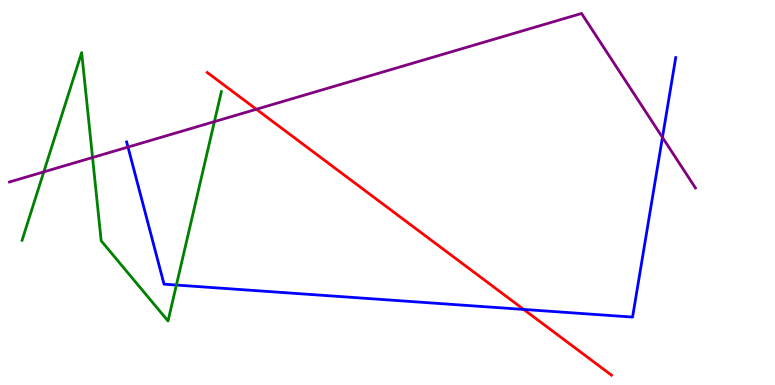[{'lines': ['blue', 'red'], 'intersections': [{'x': 6.76, 'y': 1.96}]}, {'lines': ['green', 'red'], 'intersections': []}, {'lines': ['purple', 'red'], 'intersections': [{'x': 3.31, 'y': 7.16}]}, {'lines': ['blue', 'green'], 'intersections': [{'x': 2.28, 'y': 2.6}]}, {'lines': ['blue', 'purple'], 'intersections': [{'x': 1.65, 'y': 6.18}, {'x': 8.55, 'y': 6.43}]}, {'lines': ['green', 'purple'], 'intersections': [{'x': 0.565, 'y': 5.54}, {'x': 1.19, 'y': 5.91}, {'x': 2.77, 'y': 6.84}]}]